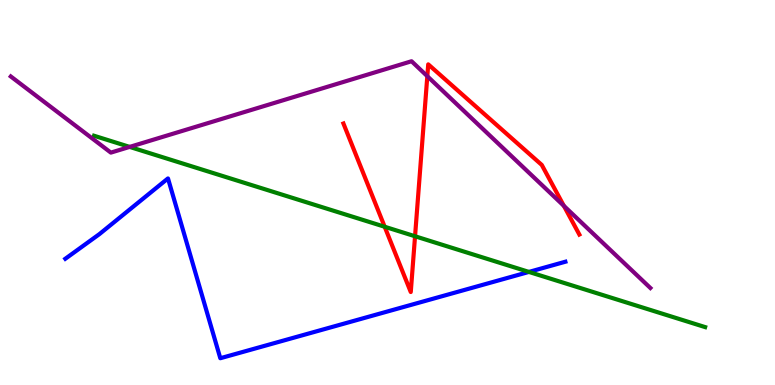[{'lines': ['blue', 'red'], 'intersections': []}, {'lines': ['green', 'red'], 'intersections': [{'x': 4.96, 'y': 4.11}, {'x': 5.36, 'y': 3.86}]}, {'lines': ['purple', 'red'], 'intersections': [{'x': 5.51, 'y': 8.02}, {'x': 7.28, 'y': 4.65}]}, {'lines': ['blue', 'green'], 'intersections': [{'x': 6.82, 'y': 2.94}]}, {'lines': ['blue', 'purple'], 'intersections': []}, {'lines': ['green', 'purple'], 'intersections': [{'x': 1.67, 'y': 6.18}]}]